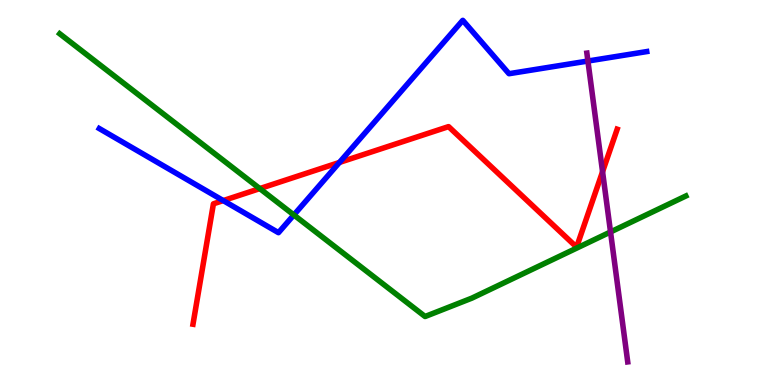[{'lines': ['blue', 'red'], 'intersections': [{'x': 2.88, 'y': 4.79}, {'x': 4.38, 'y': 5.78}]}, {'lines': ['green', 'red'], 'intersections': [{'x': 3.35, 'y': 5.1}]}, {'lines': ['purple', 'red'], 'intersections': [{'x': 7.77, 'y': 5.54}]}, {'lines': ['blue', 'green'], 'intersections': [{'x': 3.79, 'y': 4.42}]}, {'lines': ['blue', 'purple'], 'intersections': [{'x': 7.59, 'y': 8.41}]}, {'lines': ['green', 'purple'], 'intersections': [{'x': 7.88, 'y': 3.98}]}]